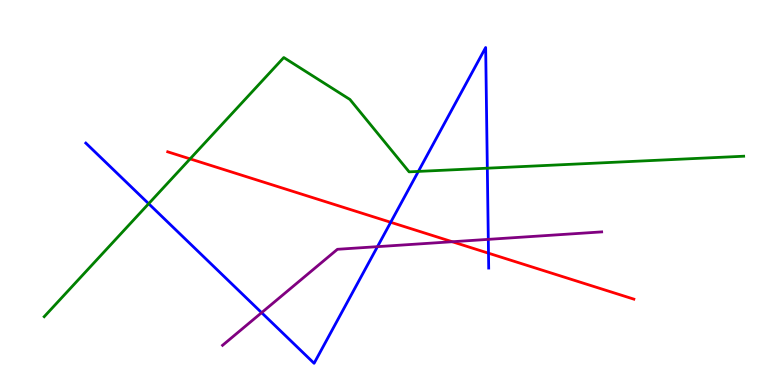[{'lines': ['blue', 'red'], 'intersections': [{'x': 5.04, 'y': 4.23}, {'x': 6.3, 'y': 3.42}]}, {'lines': ['green', 'red'], 'intersections': [{'x': 2.45, 'y': 5.87}]}, {'lines': ['purple', 'red'], 'intersections': [{'x': 5.84, 'y': 3.72}]}, {'lines': ['blue', 'green'], 'intersections': [{'x': 1.92, 'y': 4.71}, {'x': 5.4, 'y': 5.55}, {'x': 6.29, 'y': 5.63}]}, {'lines': ['blue', 'purple'], 'intersections': [{'x': 3.38, 'y': 1.88}, {'x': 4.87, 'y': 3.59}, {'x': 6.3, 'y': 3.78}]}, {'lines': ['green', 'purple'], 'intersections': []}]